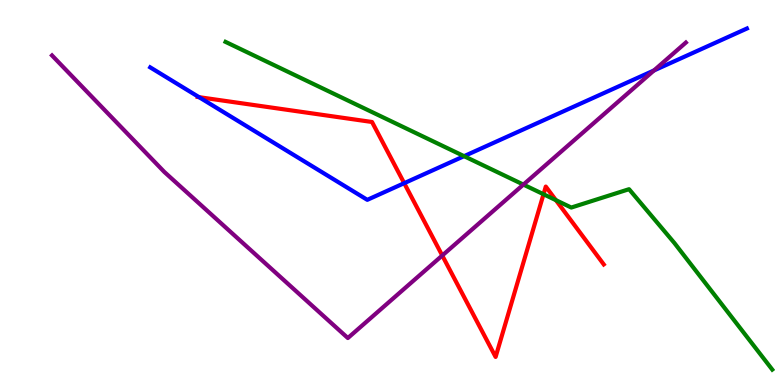[{'lines': ['blue', 'red'], 'intersections': [{'x': 2.57, 'y': 7.48}, {'x': 5.22, 'y': 5.24}]}, {'lines': ['green', 'red'], 'intersections': [{'x': 7.01, 'y': 4.95}, {'x': 7.17, 'y': 4.8}]}, {'lines': ['purple', 'red'], 'intersections': [{'x': 5.71, 'y': 3.36}]}, {'lines': ['blue', 'green'], 'intersections': [{'x': 5.99, 'y': 5.94}]}, {'lines': ['blue', 'purple'], 'intersections': [{'x': 8.44, 'y': 8.17}]}, {'lines': ['green', 'purple'], 'intersections': [{'x': 6.75, 'y': 5.21}]}]